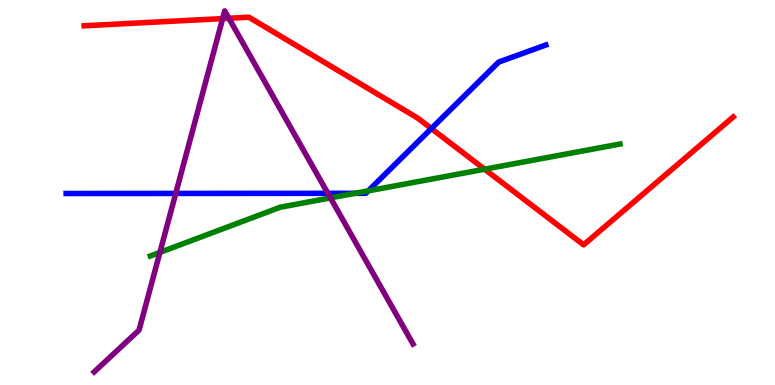[{'lines': ['blue', 'red'], 'intersections': [{'x': 5.57, 'y': 6.66}]}, {'lines': ['green', 'red'], 'intersections': [{'x': 6.25, 'y': 5.6}]}, {'lines': ['purple', 'red'], 'intersections': [{'x': 2.87, 'y': 9.52}, {'x': 2.95, 'y': 9.53}]}, {'lines': ['blue', 'green'], 'intersections': [{'x': 4.58, 'y': 4.98}, {'x': 4.75, 'y': 5.04}]}, {'lines': ['blue', 'purple'], 'intersections': [{'x': 2.27, 'y': 4.98}, {'x': 4.23, 'y': 4.98}]}, {'lines': ['green', 'purple'], 'intersections': [{'x': 2.06, 'y': 3.44}, {'x': 4.26, 'y': 4.86}]}]